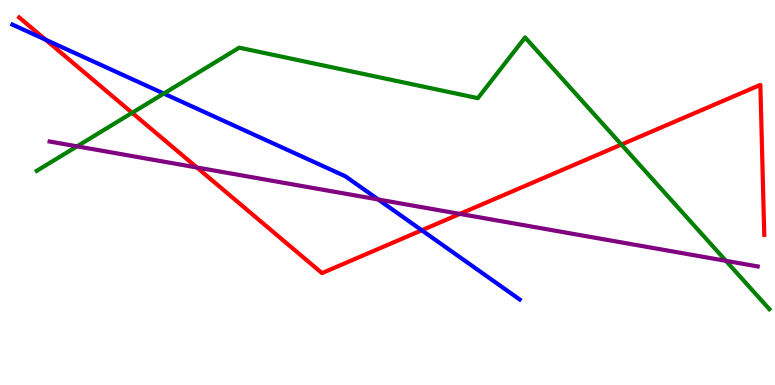[{'lines': ['blue', 'red'], 'intersections': [{'x': 0.588, 'y': 8.97}, {'x': 5.44, 'y': 4.02}]}, {'lines': ['green', 'red'], 'intersections': [{'x': 1.71, 'y': 7.07}, {'x': 8.02, 'y': 6.25}]}, {'lines': ['purple', 'red'], 'intersections': [{'x': 2.54, 'y': 5.65}, {'x': 5.93, 'y': 4.44}]}, {'lines': ['blue', 'green'], 'intersections': [{'x': 2.11, 'y': 7.57}]}, {'lines': ['blue', 'purple'], 'intersections': [{'x': 4.88, 'y': 4.82}]}, {'lines': ['green', 'purple'], 'intersections': [{'x': 0.994, 'y': 6.2}, {'x': 9.37, 'y': 3.23}]}]